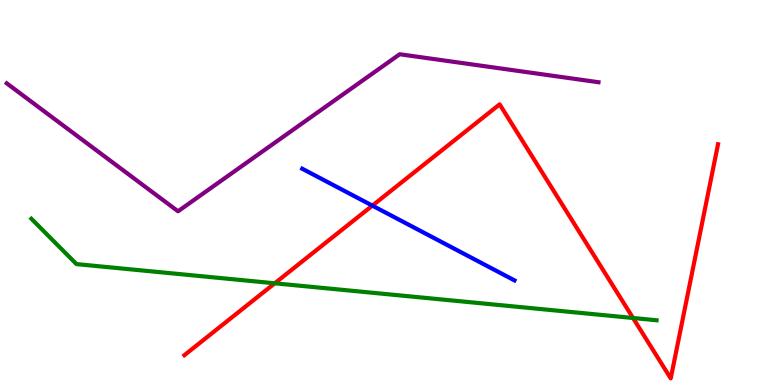[{'lines': ['blue', 'red'], 'intersections': [{'x': 4.8, 'y': 4.66}]}, {'lines': ['green', 'red'], 'intersections': [{'x': 3.54, 'y': 2.64}, {'x': 8.17, 'y': 1.74}]}, {'lines': ['purple', 'red'], 'intersections': []}, {'lines': ['blue', 'green'], 'intersections': []}, {'lines': ['blue', 'purple'], 'intersections': []}, {'lines': ['green', 'purple'], 'intersections': []}]